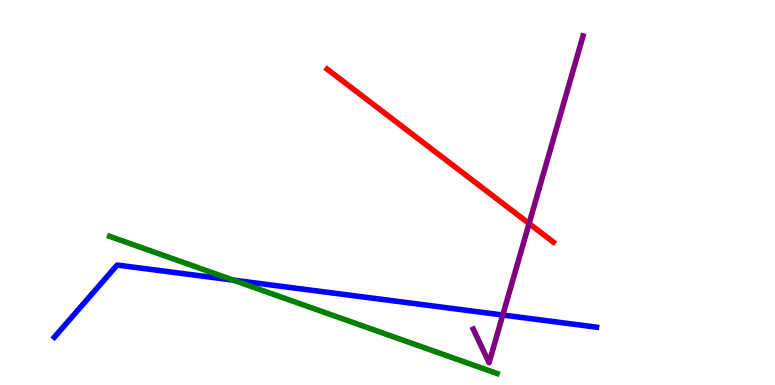[{'lines': ['blue', 'red'], 'intersections': []}, {'lines': ['green', 'red'], 'intersections': []}, {'lines': ['purple', 'red'], 'intersections': [{'x': 6.83, 'y': 4.19}]}, {'lines': ['blue', 'green'], 'intersections': [{'x': 3.01, 'y': 2.72}]}, {'lines': ['blue', 'purple'], 'intersections': [{'x': 6.49, 'y': 1.82}]}, {'lines': ['green', 'purple'], 'intersections': []}]